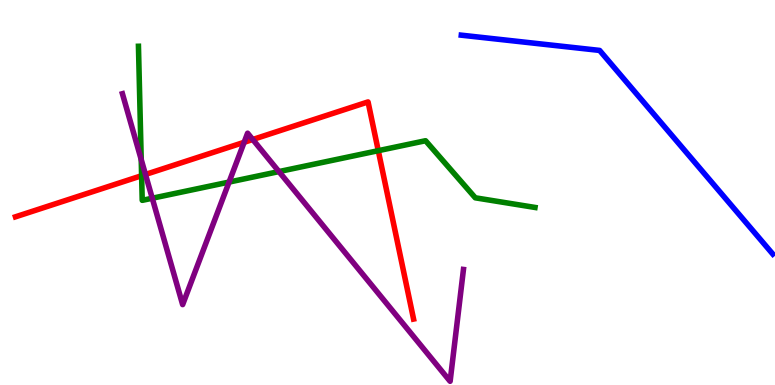[{'lines': ['blue', 'red'], 'intersections': []}, {'lines': ['green', 'red'], 'intersections': [{'x': 1.83, 'y': 5.44}, {'x': 4.88, 'y': 6.09}]}, {'lines': ['purple', 'red'], 'intersections': [{'x': 1.88, 'y': 5.47}, {'x': 3.15, 'y': 6.3}, {'x': 3.26, 'y': 6.38}]}, {'lines': ['blue', 'green'], 'intersections': []}, {'lines': ['blue', 'purple'], 'intersections': []}, {'lines': ['green', 'purple'], 'intersections': [{'x': 1.82, 'y': 5.86}, {'x': 1.96, 'y': 4.85}, {'x': 2.96, 'y': 5.27}, {'x': 3.6, 'y': 5.54}]}]